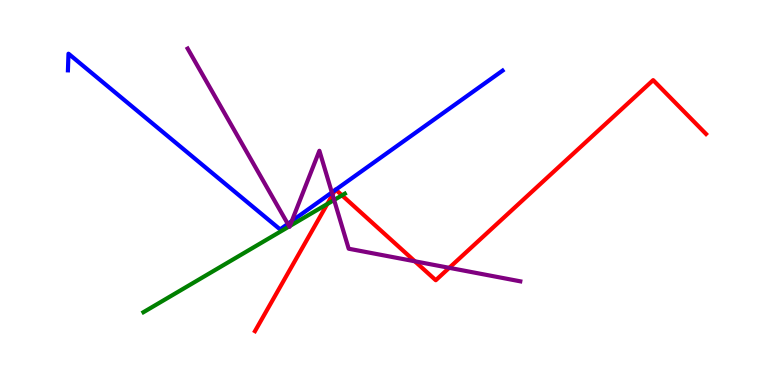[{'lines': ['blue', 'red'], 'intersections': [{'x': 4.33, 'y': 5.06}, {'x': 4.33, 'y': 5.07}]}, {'lines': ['green', 'red'], 'intersections': [{'x': 4.22, 'y': 4.7}, {'x': 4.41, 'y': 4.93}]}, {'lines': ['purple', 'red'], 'intersections': [{'x': 4.29, 'y': 4.94}, {'x': 5.35, 'y': 3.21}, {'x': 5.8, 'y': 3.04}]}, {'lines': ['blue', 'green'], 'intersections': []}, {'lines': ['blue', 'purple'], 'intersections': [{'x': 3.71, 'y': 4.18}, {'x': 3.77, 'y': 4.26}, {'x': 4.28, 'y': 5.0}]}, {'lines': ['green', 'purple'], 'intersections': [{'x': 3.73, 'y': 4.12}, {'x': 3.74, 'y': 4.13}, {'x': 4.31, 'y': 4.81}]}]